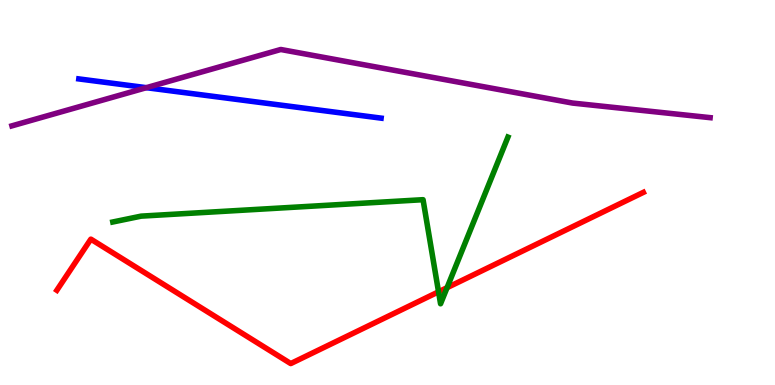[{'lines': ['blue', 'red'], 'intersections': []}, {'lines': ['green', 'red'], 'intersections': [{'x': 5.66, 'y': 2.42}, {'x': 5.77, 'y': 2.53}]}, {'lines': ['purple', 'red'], 'intersections': []}, {'lines': ['blue', 'green'], 'intersections': []}, {'lines': ['blue', 'purple'], 'intersections': [{'x': 1.89, 'y': 7.72}]}, {'lines': ['green', 'purple'], 'intersections': []}]